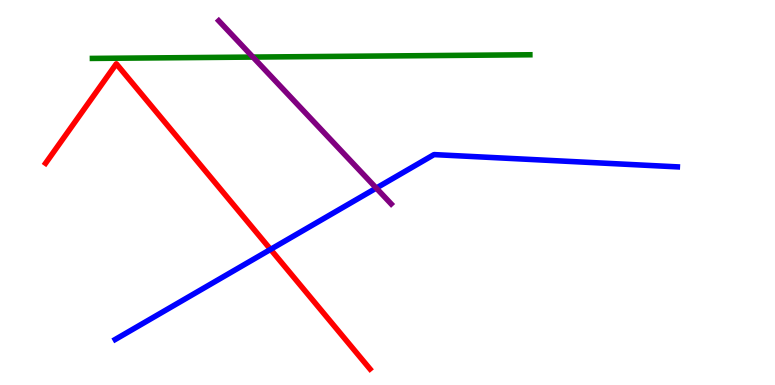[{'lines': ['blue', 'red'], 'intersections': [{'x': 3.49, 'y': 3.52}]}, {'lines': ['green', 'red'], 'intersections': []}, {'lines': ['purple', 'red'], 'intersections': []}, {'lines': ['blue', 'green'], 'intersections': []}, {'lines': ['blue', 'purple'], 'intersections': [{'x': 4.86, 'y': 5.11}]}, {'lines': ['green', 'purple'], 'intersections': [{'x': 3.26, 'y': 8.52}]}]